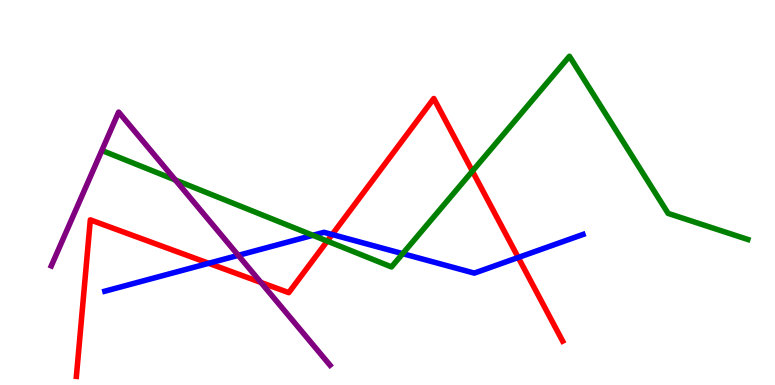[{'lines': ['blue', 'red'], 'intersections': [{'x': 2.69, 'y': 3.16}, {'x': 4.29, 'y': 3.91}, {'x': 6.69, 'y': 3.31}]}, {'lines': ['green', 'red'], 'intersections': [{'x': 4.22, 'y': 3.74}, {'x': 6.1, 'y': 5.55}]}, {'lines': ['purple', 'red'], 'intersections': [{'x': 3.37, 'y': 2.66}]}, {'lines': ['blue', 'green'], 'intersections': [{'x': 4.04, 'y': 3.89}, {'x': 5.2, 'y': 3.41}]}, {'lines': ['blue', 'purple'], 'intersections': [{'x': 3.07, 'y': 3.37}]}, {'lines': ['green', 'purple'], 'intersections': [{'x': 2.26, 'y': 5.32}]}]